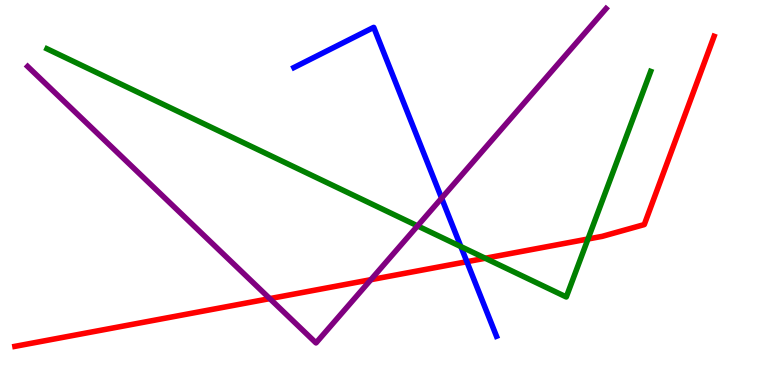[{'lines': ['blue', 'red'], 'intersections': [{'x': 6.02, 'y': 3.2}]}, {'lines': ['green', 'red'], 'intersections': [{'x': 6.26, 'y': 3.29}, {'x': 7.59, 'y': 3.79}]}, {'lines': ['purple', 'red'], 'intersections': [{'x': 3.48, 'y': 2.24}, {'x': 4.79, 'y': 2.74}]}, {'lines': ['blue', 'green'], 'intersections': [{'x': 5.95, 'y': 3.6}]}, {'lines': ['blue', 'purple'], 'intersections': [{'x': 5.7, 'y': 4.85}]}, {'lines': ['green', 'purple'], 'intersections': [{'x': 5.39, 'y': 4.13}]}]